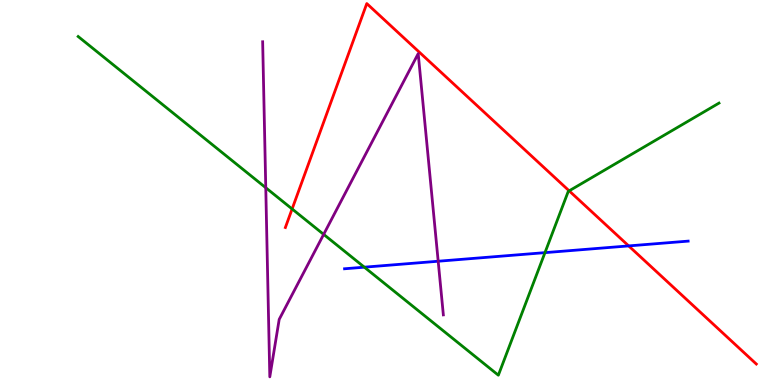[{'lines': ['blue', 'red'], 'intersections': [{'x': 8.11, 'y': 3.61}]}, {'lines': ['green', 'red'], 'intersections': [{'x': 3.77, 'y': 4.57}, {'x': 7.34, 'y': 5.04}]}, {'lines': ['purple', 'red'], 'intersections': []}, {'lines': ['blue', 'green'], 'intersections': [{'x': 4.7, 'y': 3.06}, {'x': 7.03, 'y': 3.44}]}, {'lines': ['blue', 'purple'], 'intersections': [{'x': 5.65, 'y': 3.21}]}, {'lines': ['green', 'purple'], 'intersections': [{'x': 3.43, 'y': 5.12}, {'x': 4.18, 'y': 3.91}]}]